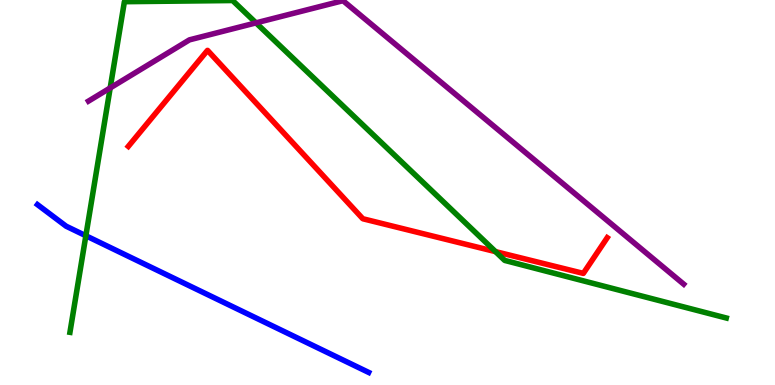[{'lines': ['blue', 'red'], 'intersections': []}, {'lines': ['green', 'red'], 'intersections': [{'x': 6.39, 'y': 3.46}]}, {'lines': ['purple', 'red'], 'intersections': []}, {'lines': ['blue', 'green'], 'intersections': [{'x': 1.11, 'y': 3.88}]}, {'lines': ['blue', 'purple'], 'intersections': []}, {'lines': ['green', 'purple'], 'intersections': [{'x': 1.42, 'y': 7.72}, {'x': 3.3, 'y': 9.41}]}]